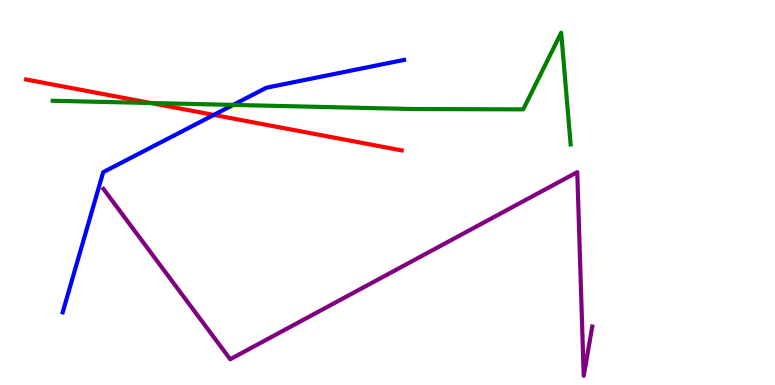[{'lines': ['blue', 'red'], 'intersections': [{'x': 2.76, 'y': 7.02}]}, {'lines': ['green', 'red'], 'intersections': [{'x': 1.95, 'y': 7.32}]}, {'lines': ['purple', 'red'], 'intersections': []}, {'lines': ['blue', 'green'], 'intersections': [{'x': 3.01, 'y': 7.28}]}, {'lines': ['blue', 'purple'], 'intersections': []}, {'lines': ['green', 'purple'], 'intersections': []}]